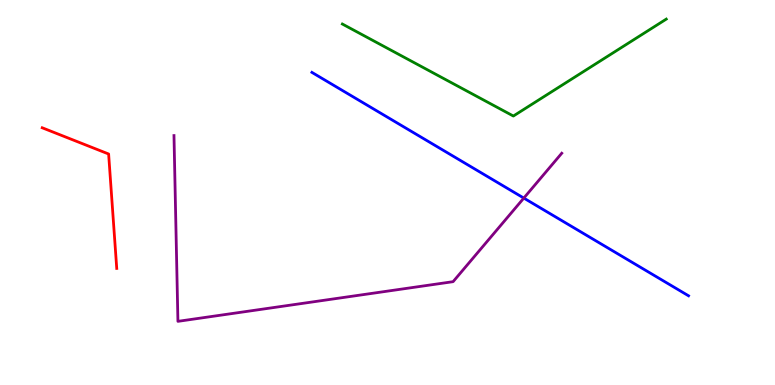[{'lines': ['blue', 'red'], 'intersections': []}, {'lines': ['green', 'red'], 'intersections': []}, {'lines': ['purple', 'red'], 'intersections': []}, {'lines': ['blue', 'green'], 'intersections': []}, {'lines': ['blue', 'purple'], 'intersections': [{'x': 6.76, 'y': 4.86}]}, {'lines': ['green', 'purple'], 'intersections': []}]